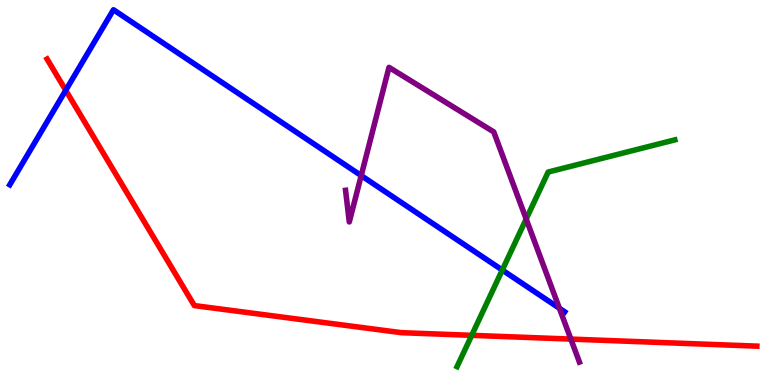[{'lines': ['blue', 'red'], 'intersections': [{'x': 0.848, 'y': 7.65}]}, {'lines': ['green', 'red'], 'intersections': [{'x': 6.09, 'y': 1.29}]}, {'lines': ['purple', 'red'], 'intersections': [{'x': 7.37, 'y': 1.19}]}, {'lines': ['blue', 'green'], 'intersections': [{'x': 6.48, 'y': 2.99}]}, {'lines': ['blue', 'purple'], 'intersections': [{'x': 4.66, 'y': 5.44}, {'x': 7.22, 'y': 1.99}]}, {'lines': ['green', 'purple'], 'intersections': [{'x': 6.79, 'y': 4.31}]}]